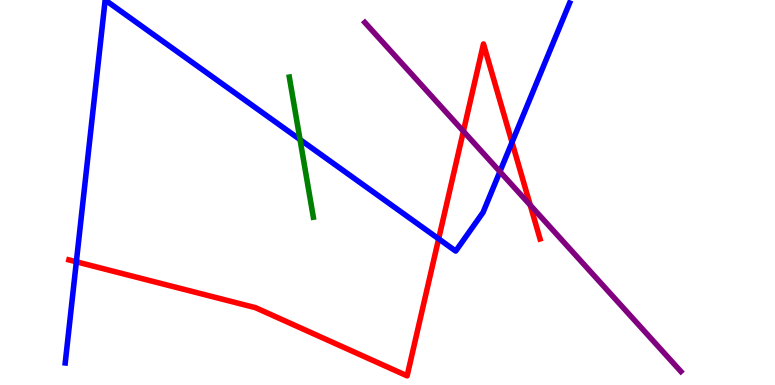[{'lines': ['blue', 'red'], 'intersections': [{'x': 0.985, 'y': 3.2}, {'x': 5.66, 'y': 3.8}, {'x': 6.61, 'y': 6.3}]}, {'lines': ['green', 'red'], 'intersections': []}, {'lines': ['purple', 'red'], 'intersections': [{'x': 5.98, 'y': 6.59}, {'x': 6.84, 'y': 4.67}]}, {'lines': ['blue', 'green'], 'intersections': [{'x': 3.87, 'y': 6.37}]}, {'lines': ['blue', 'purple'], 'intersections': [{'x': 6.45, 'y': 5.54}]}, {'lines': ['green', 'purple'], 'intersections': []}]